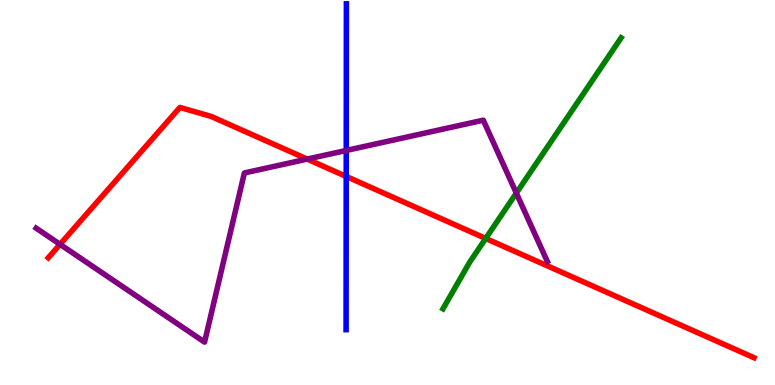[{'lines': ['blue', 'red'], 'intersections': [{'x': 4.47, 'y': 5.42}]}, {'lines': ['green', 'red'], 'intersections': [{'x': 6.27, 'y': 3.81}]}, {'lines': ['purple', 'red'], 'intersections': [{'x': 0.775, 'y': 3.65}, {'x': 3.96, 'y': 5.87}]}, {'lines': ['blue', 'green'], 'intersections': []}, {'lines': ['blue', 'purple'], 'intersections': [{'x': 4.47, 'y': 6.09}]}, {'lines': ['green', 'purple'], 'intersections': [{'x': 6.66, 'y': 4.98}]}]